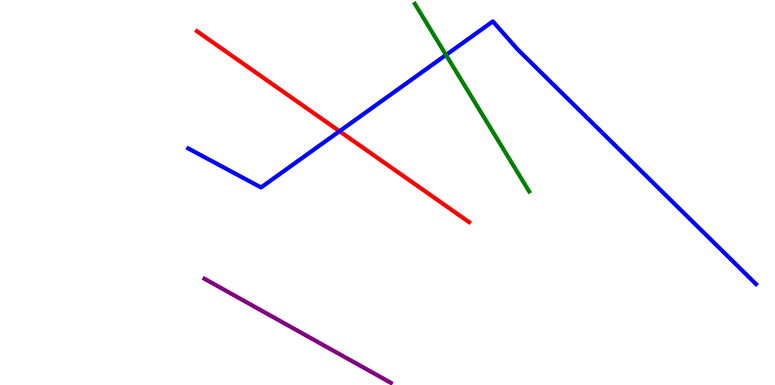[{'lines': ['blue', 'red'], 'intersections': [{'x': 4.38, 'y': 6.59}]}, {'lines': ['green', 'red'], 'intersections': []}, {'lines': ['purple', 'red'], 'intersections': []}, {'lines': ['blue', 'green'], 'intersections': [{'x': 5.75, 'y': 8.57}]}, {'lines': ['blue', 'purple'], 'intersections': []}, {'lines': ['green', 'purple'], 'intersections': []}]